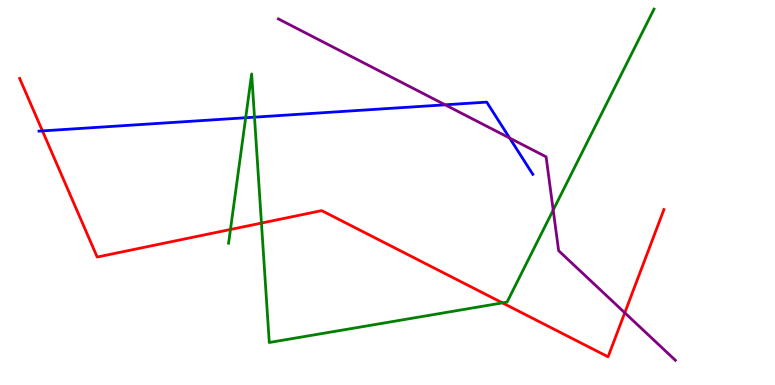[{'lines': ['blue', 'red'], 'intersections': [{'x': 0.548, 'y': 6.6}]}, {'lines': ['green', 'red'], 'intersections': [{'x': 2.97, 'y': 4.04}, {'x': 3.37, 'y': 4.21}, {'x': 6.48, 'y': 2.13}]}, {'lines': ['purple', 'red'], 'intersections': [{'x': 8.06, 'y': 1.88}]}, {'lines': ['blue', 'green'], 'intersections': [{'x': 3.17, 'y': 6.94}, {'x': 3.28, 'y': 6.96}]}, {'lines': ['blue', 'purple'], 'intersections': [{'x': 5.74, 'y': 7.28}, {'x': 6.58, 'y': 6.41}]}, {'lines': ['green', 'purple'], 'intersections': [{'x': 7.14, 'y': 4.54}]}]